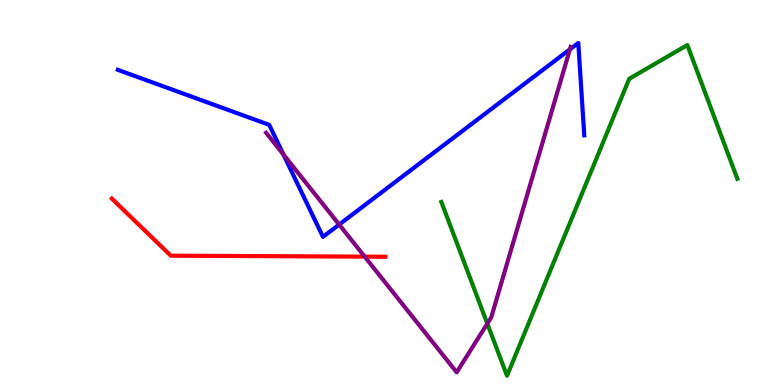[{'lines': ['blue', 'red'], 'intersections': []}, {'lines': ['green', 'red'], 'intersections': []}, {'lines': ['purple', 'red'], 'intersections': [{'x': 4.71, 'y': 3.33}]}, {'lines': ['blue', 'green'], 'intersections': []}, {'lines': ['blue', 'purple'], 'intersections': [{'x': 3.66, 'y': 5.99}, {'x': 4.38, 'y': 4.17}, {'x': 7.35, 'y': 8.72}]}, {'lines': ['green', 'purple'], 'intersections': [{'x': 6.29, 'y': 1.59}]}]